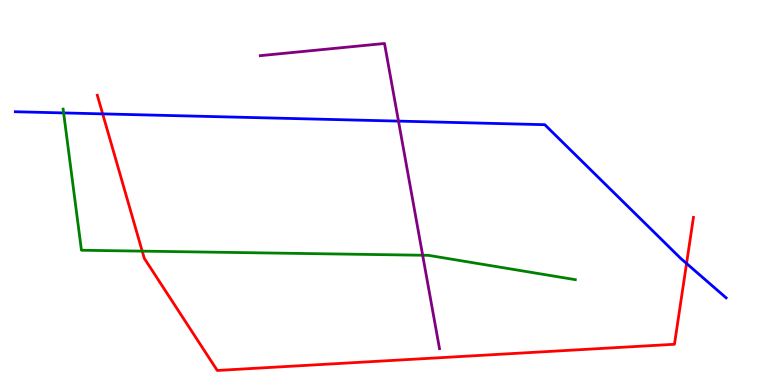[{'lines': ['blue', 'red'], 'intersections': [{'x': 1.32, 'y': 7.04}, {'x': 8.86, 'y': 3.16}]}, {'lines': ['green', 'red'], 'intersections': [{'x': 1.83, 'y': 3.48}]}, {'lines': ['purple', 'red'], 'intersections': []}, {'lines': ['blue', 'green'], 'intersections': [{'x': 0.821, 'y': 7.07}]}, {'lines': ['blue', 'purple'], 'intersections': [{'x': 5.14, 'y': 6.85}]}, {'lines': ['green', 'purple'], 'intersections': [{'x': 5.45, 'y': 3.37}]}]